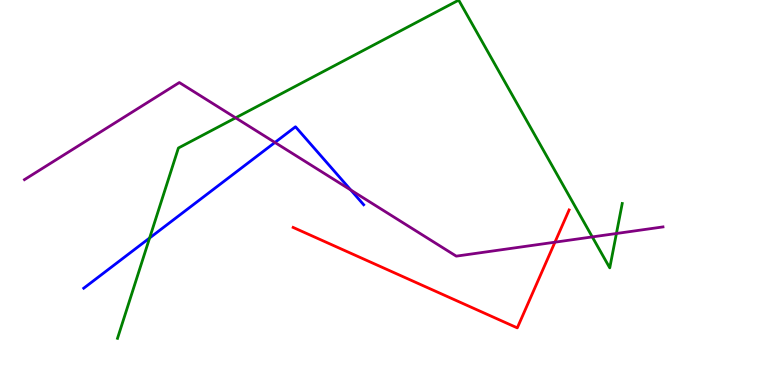[{'lines': ['blue', 'red'], 'intersections': []}, {'lines': ['green', 'red'], 'intersections': []}, {'lines': ['purple', 'red'], 'intersections': [{'x': 7.16, 'y': 3.71}]}, {'lines': ['blue', 'green'], 'intersections': [{'x': 1.93, 'y': 3.82}]}, {'lines': ['blue', 'purple'], 'intersections': [{'x': 3.55, 'y': 6.3}, {'x': 4.53, 'y': 5.06}]}, {'lines': ['green', 'purple'], 'intersections': [{'x': 3.04, 'y': 6.94}, {'x': 7.64, 'y': 3.85}, {'x': 7.95, 'y': 3.94}]}]